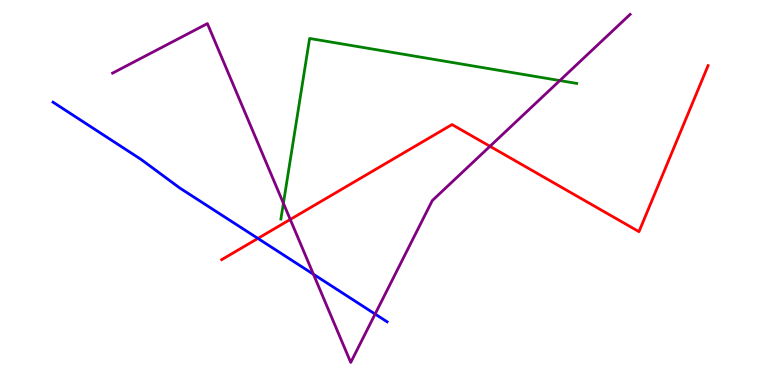[{'lines': ['blue', 'red'], 'intersections': [{'x': 3.33, 'y': 3.81}]}, {'lines': ['green', 'red'], 'intersections': []}, {'lines': ['purple', 'red'], 'intersections': [{'x': 3.75, 'y': 4.3}, {'x': 6.32, 'y': 6.2}]}, {'lines': ['blue', 'green'], 'intersections': []}, {'lines': ['blue', 'purple'], 'intersections': [{'x': 4.04, 'y': 2.88}, {'x': 4.84, 'y': 1.84}]}, {'lines': ['green', 'purple'], 'intersections': [{'x': 3.66, 'y': 4.72}, {'x': 7.22, 'y': 7.91}]}]